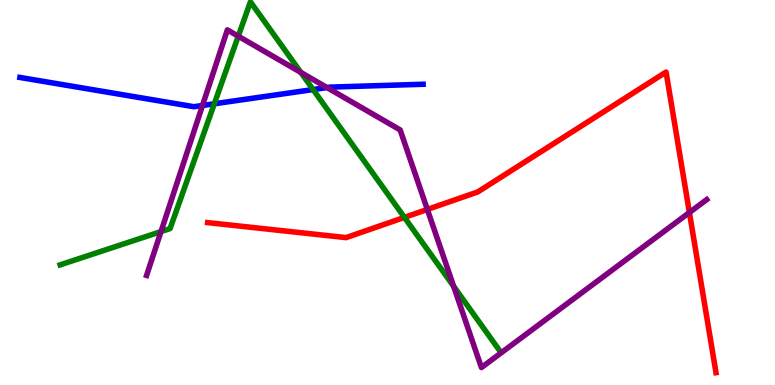[{'lines': ['blue', 'red'], 'intersections': []}, {'lines': ['green', 'red'], 'intersections': [{'x': 5.22, 'y': 4.35}]}, {'lines': ['purple', 'red'], 'intersections': [{'x': 5.51, 'y': 4.56}, {'x': 8.9, 'y': 4.48}]}, {'lines': ['blue', 'green'], 'intersections': [{'x': 2.77, 'y': 7.3}, {'x': 4.04, 'y': 7.67}]}, {'lines': ['blue', 'purple'], 'intersections': [{'x': 2.61, 'y': 7.26}, {'x': 4.22, 'y': 7.73}]}, {'lines': ['green', 'purple'], 'intersections': [{'x': 2.08, 'y': 3.98}, {'x': 3.07, 'y': 9.06}, {'x': 3.88, 'y': 8.12}, {'x': 5.85, 'y': 2.56}]}]